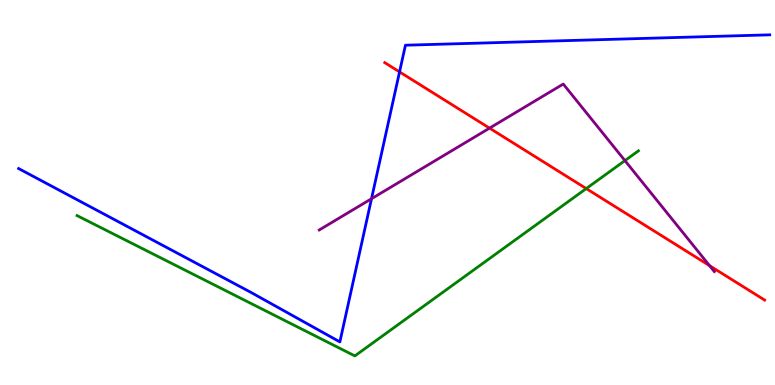[{'lines': ['blue', 'red'], 'intersections': [{'x': 5.16, 'y': 8.13}]}, {'lines': ['green', 'red'], 'intersections': [{'x': 7.56, 'y': 5.1}]}, {'lines': ['purple', 'red'], 'intersections': [{'x': 6.32, 'y': 6.67}, {'x': 9.16, 'y': 3.1}]}, {'lines': ['blue', 'green'], 'intersections': []}, {'lines': ['blue', 'purple'], 'intersections': [{'x': 4.79, 'y': 4.84}]}, {'lines': ['green', 'purple'], 'intersections': [{'x': 8.06, 'y': 5.83}]}]